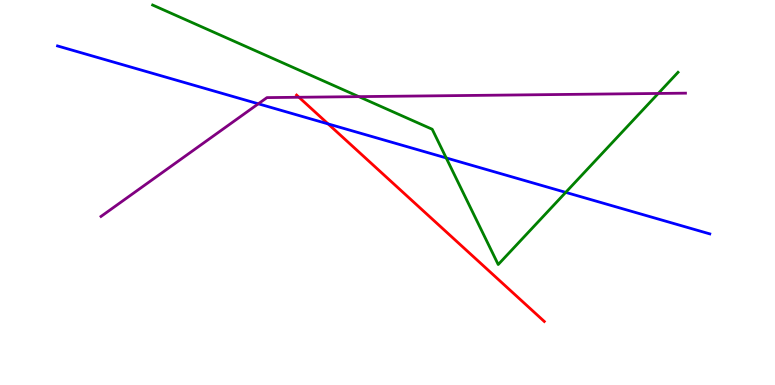[{'lines': ['blue', 'red'], 'intersections': [{'x': 4.23, 'y': 6.78}]}, {'lines': ['green', 'red'], 'intersections': []}, {'lines': ['purple', 'red'], 'intersections': [{'x': 3.86, 'y': 7.47}]}, {'lines': ['blue', 'green'], 'intersections': [{'x': 5.76, 'y': 5.9}, {'x': 7.3, 'y': 5.0}]}, {'lines': ['blue', 'purple'], 'intersections': [{'x': 3.33, 'y': 7.3}]}, {'lines': ['green', 'purple'], 'intersections': [{'x': 4.63, 'y': 7.49}, {'x': 8.49, 'y': 7.57}]}]